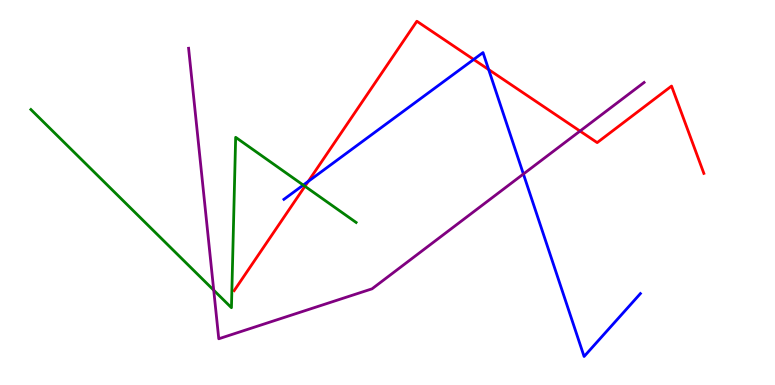[{'lines': ['blue', 'red'], 'intersections': [{'x': 3.98, 'y': 5.29}, {'x': 6.11, 'y': 8.46}, {'x': 6.31, 'y': 8.19}]}, {'lines': ['green', 'red'], 'intersections': [{'x': 3.93, 'y': 5.16}]}, {'lines': ['purple', 'red'], 'intersections': [{'x': 7.48, 'y': 6.6}]}, {'lines': ['blue', 'green'], 'intersections': [{'x': 3.91, 'y': 5.19}]}, {'lines': ['blue', 'purple'], 'intersections': [{'x': 6.75, 'y': 5.48}]}, {'lines': ['green', 'purple'], 'intersections': [{'x': 2.76, 'y': 2.46}]}]